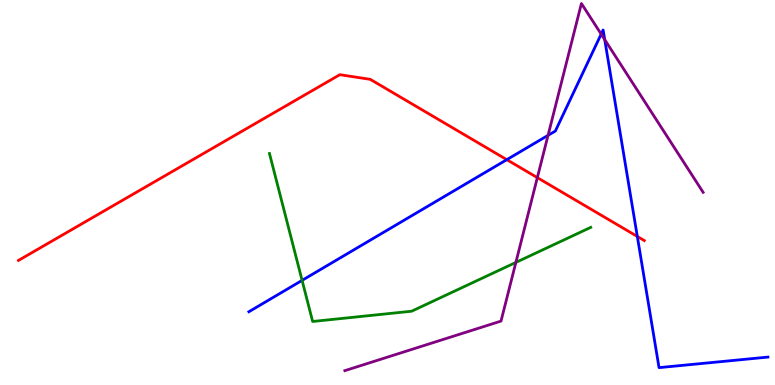[{'lines': ['blue', 'red'], 'intersections': [{'x': 6.54, 'y': 5.85}, {'x': 8.22, 'y': 3.86}]}, {'lines': ['green', 'red'], 'intersections': []}, {'lines': ['purple', 'red'], 'intersections': [{'x': 6.93, 'y': 5.39}]}, {'lines': ['blue', 'green'], 'intersections': [{'x': 3.9, 'y': 2.72}]}, {'lines': ['blue', 'purple'], 'intersections': [{'x': 7.07, 'y': 6.48}, {'x': 7.76, 'y': 9.11}, {'x': 7.8, 'y': 8.97}]}, {'lines': ['green', 'purple'], 'intersections': [{'x': 6.66, 'y': 3.18}]}]